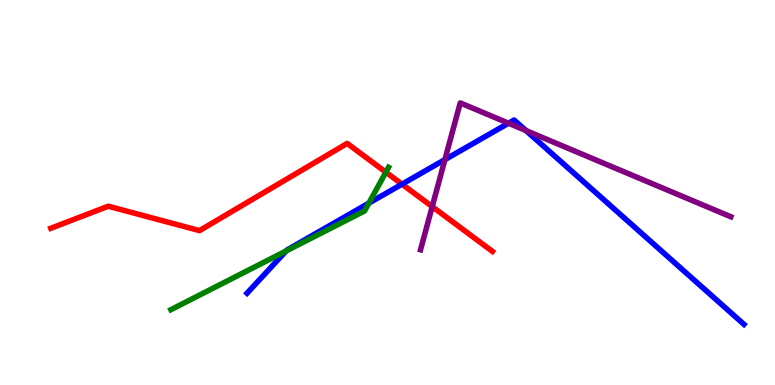[{'lines': ['blue', 'red'], 'intersections': [{'x': 5.19, 'y': 5.22}]}, {'lines': ['green', 'red'], 'intersections': [{'x': 4.98, 'y': 5.53}]}, {'lines': ['purple', 'red'], 'intersections': [{'x': 5.58, 'y': 4.63}]}, {'lines': ['blue', 'green'], 'intersections': [{'x': 3.69, 'y': 3.48}, {'x': 4.76, 'y': 4.72}]}, {'lines': ['blue', 'purple'], 'intersections': [{'x': 5.74, 'y': 5.85}, {'x': 6.56, 'y': 6.8}, {'x': 6.79, 'y': 6.61}]}, {'lines': ['green', 'purple'], 'intersections': []}]